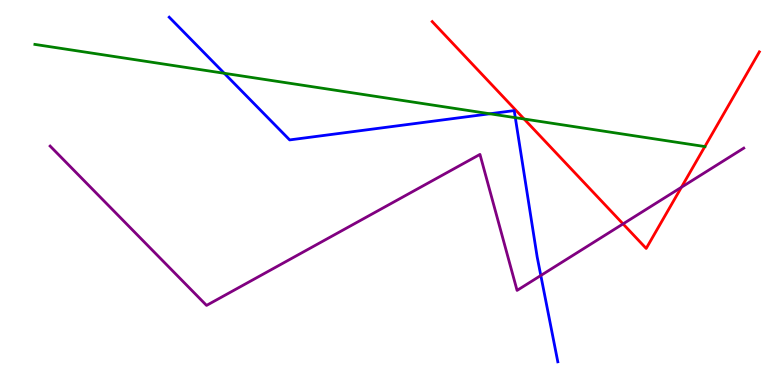[{'lines': ['blue', 'red'], 'intersections': []}, {'lines': ['green', 'red'], 'intersections': [{'x': 6.76, 'y': 6.91}, {'x': 9.09, 'y': 6.19}]}, {'lines': ['purple', 'red'], 'intersections': [{'x': 8.04, 'y': 4.18}, {'x': 8.79, 'y': 5.14}]}, {'lines': ['blue', 'green'], 'intersections': [{'x': 2.89, 'y': 8.1}, {'x': 6.32, 'y': 7.04}, {'x': 6.65, 'y': 6.94}]}, {'lines': ['blue', 'purple'], 'intersections': [{'x': 6.98, 'y': 2.84}]}, {'lines': ['green', 'purple'], 'intersections': []}]